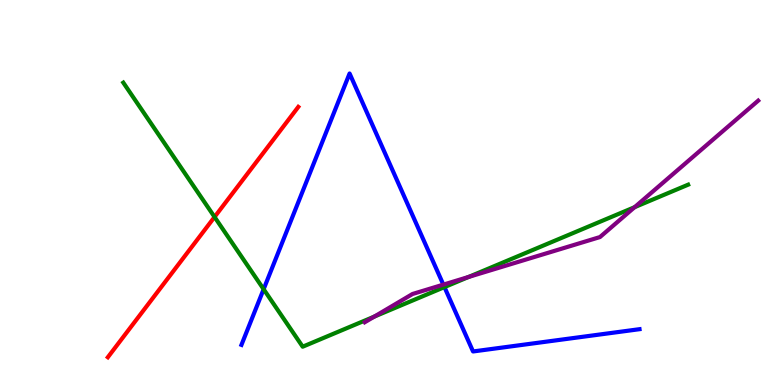[{'lines': ['blue', 'red'], 'intersections': []}, {'lines': ['green', 'red'], 'intersections': [{'x': 2.77, 'y': 4.36}]}, {'lines': ['purple', 'red'], 'intersections': []}, {'lines': ['blue', 'green'], 'intersections': [{'x': 3.4, 'y': 2.49}, {'x': 5.73, 'y': 2.54}]}, {'lines': ['blue', 'purple'], 'intersections': [{'x': 5.72, 'y': 2.61}]}, {'lines': ['green', 'purple'], 'intersections': [{'x': 4.83, 'y': 1.78}, {'x': 6.05, 'y': 2.81}, {'x': 8.19, 'y': 4.62}]}]